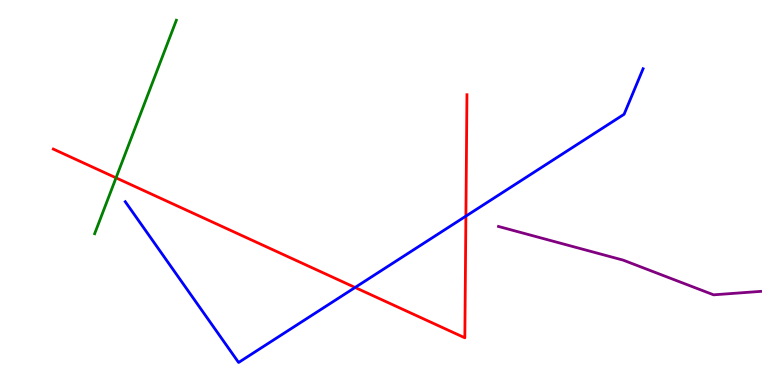[{'lines': ['blue', 'red'], 'intersections': [{'x': 4.58, 'y': 2.53}, {'x': 6.01, 'y': 4.39}]}, {'lines': ['green', 'red'], 'intersections': [{'x': 1.5, 'y': 5.38}]}, {'lines': ['purple', 'red'], 'intersections': []}, {'lines': ['blue', 'green'], 'intersections': []}, {'lines': ['blue', 'purple'], 'intersections': []}, {'lines': ['green', 'purple'], 'intersections': []}]